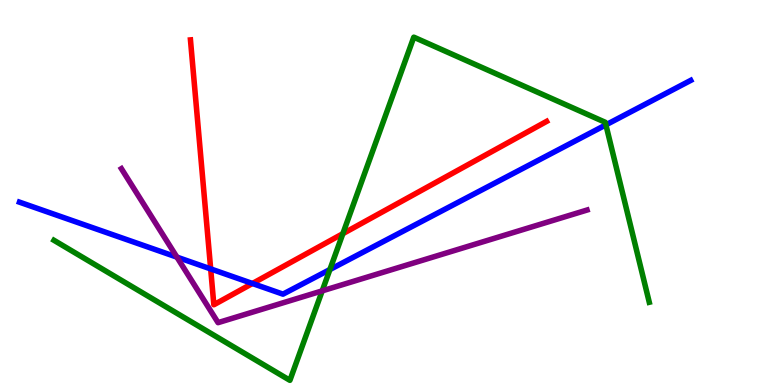[{'lines': ['blue', 'red'], 'intersections': [{'x': 2.72, 'y': 3.02}, {'x': 3.26, 'y': 2.64}]}, {'lines': ['green', 'red'], 'intersections': [{'x': 4.42, 'y': 3.93}]}, {'lines': ['purple', 'red'], 'intersections': []}, {'lines': ['blue', 'green'], 'intersections': [{'x': 4.26, 'y': 3.0}, {'x': 7.82, 'y': 6.76}]}, {'lines': ['blue', 'purple'], 'intersections': [{'x': 2.28, 'y': 3.32}]}, {'lines': ['green', 'purple'], 'intersections': [{'x': 4.16, 'y': 2.45}]}]